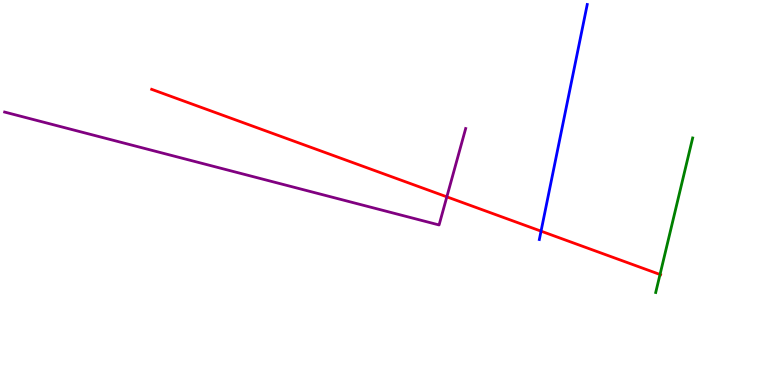[{'lines': ['blue', 'red'], 'intersections': [{'x': 6.98, 'y': 4.0}]}, {'lines': ['green', 'red'], 'intersections': [{'x': 8.52, 'y': 2.87}]}, {'lines': ['purple', 'red'], 'intersections': [{'x': 5.77, 'y': 4.89}]}, {'lines': ['blue', 'green'], 'intersections': []}, {'lines': ['blue', 'purple'], 'intersections': []}, {'lines': ['green', 'purple'], 'intersections': []}]